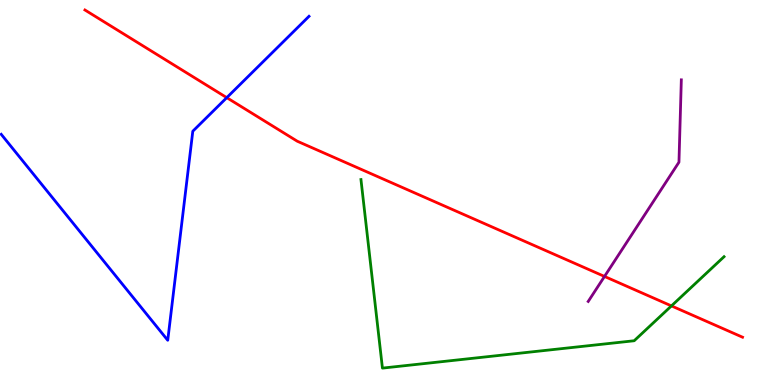[{'lines': ['blue', 'red'], 'intersections': [{'x': 2.93, 'y': 7.46}]}, {'lines': ['green', 'red'], 'intersections': [{'x': 8.66, 'y': 2.05}]}, {'lines': ['purple', 'red'], 'intersections': [{'x': 7.8, 'y': 2.82}]}, {'lines': ['blue', 'green'], 'intersections': []}, {'lines': ['blue', 'purple'], 'intersections': []}, {'lines': ['green', 'purple'], 'intersections': []}]